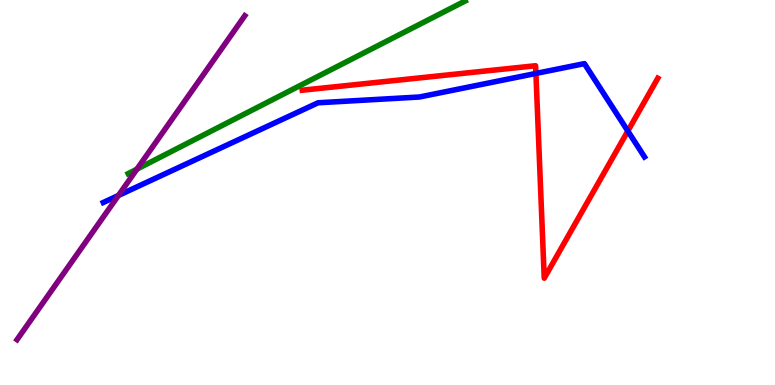[{'lines': ['blue', 'red'], 'intersections': [{'x': 6.92, 'y': 8.09}, {'x': 8.1, 'y': 6.6}]}, {'lines': ['green', 'red'], 'intersections': []}, {'lines': ['purple', 'red'], 'intersections': []}, {'lines': ['blue', 'green'], 'intersections': []}, {'lines': ['blue', 'purple'], 'intersections': [{'x': 1.53, 'y': 4.92}]}, {'lines': ['green', 'purple'], 'intersections': [{'x': 1.77, 'y': 5.61}]}]